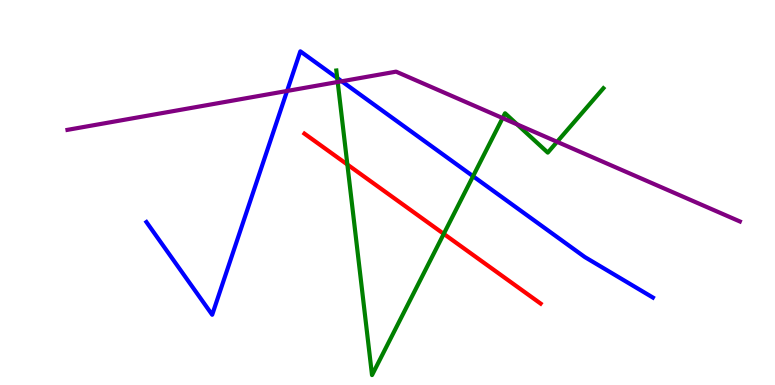[{'lines': ['blue', 'red'], 'intersections': []}, {'lines': ['green', 'red'], 'intersections': [{'x': 4.48, 'y': 5.73}, {'x': 5.73, 'y': 3.93}]}, {'lines': ['purple', 'red'], 'intersections': []}, {'lines': ['blue', 'green'], 'intersections': [{'x': 4.35, 'y': 7.97}, {'x': 6.1, 'y': 5.42}]}, {'lines': ['blue', 'purple'], 'intersections': [{'x': 3.7, 'y': 7.64}, {'x': 4.41, 'y': 7.89}]}, {'lines': ['green', 'purple'], 'intersections': [{'x': 4.36, 'y': 7.87}, {'x': 6.49, 'y': 6.93}, {'x': 6.67, 'y': 6.77}, {'x': 7.19, 'y': 6.32}]}]